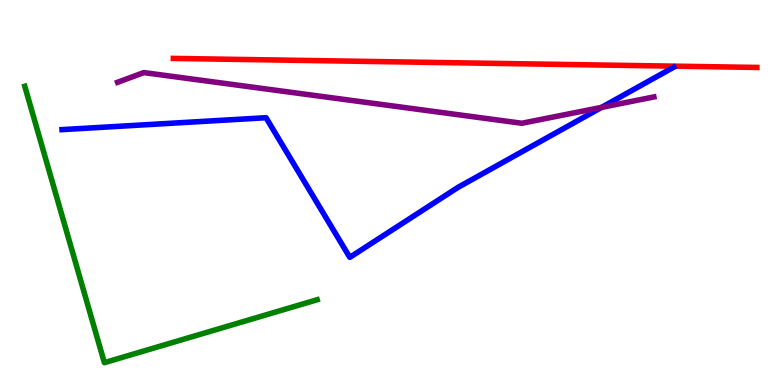[{'lines': ['blue', 'red'], 'intersections': []}, {'lines': ['green', 'red'], 'intersections': []}, {'lines': ['purple', 'red'], 'intersections': []}, {'lines': ['blue', 'green'], 'intersections': []}, {'lines': ['blue', 'purple'], 'intersections': [{'x': 7.76, 'y': 7.21}]}, {'lines': ['green', 'purple'], 'intersections': []}]